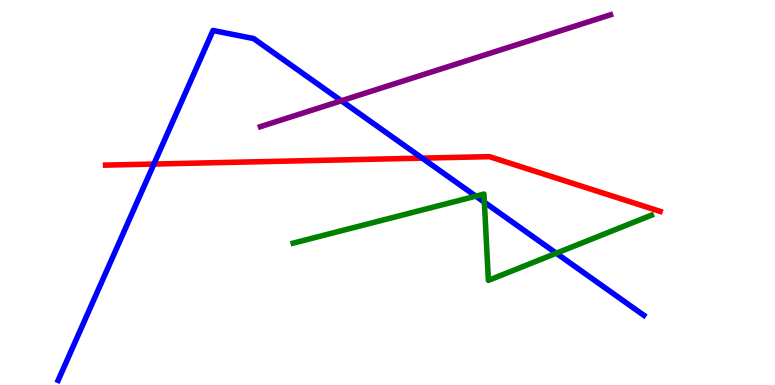[{'lines': ['blue', 'red'], 'intersections': [{'x': 1.99, 'y': 5.74}, {'x': 5.45, 'y': 5.89}]}, {'lines': ['green', 'red'], 'intersections': []}, {'lines': ['purple', 'red'], 'intersections': []}, {'lines': ['blue', 'green'], 'intersections': [{'x': 6.14, 'y': 4.9}, {'x': 6.25, 'y': 4.75}, {'x': 7.18, 'y': 3.42}]}, {'lines': ['blue', 'purple'], 'intersections': [{'x': 4.4, 'y': 7.38}]}, {'lines': ['green', 'purple'], 'intersections': []}]